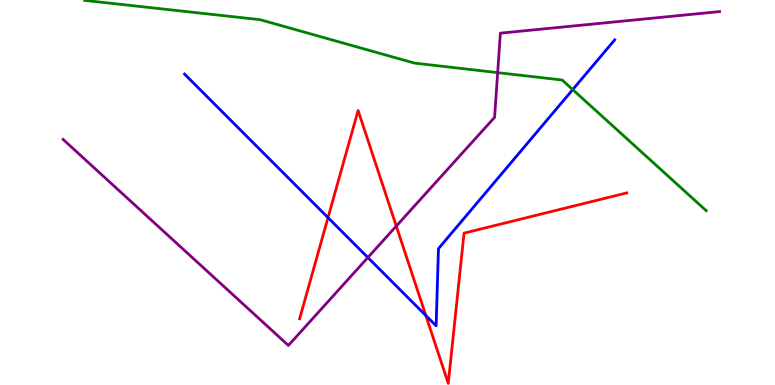[{'lines': ['blue', 'red'], 'intersections': [{'x': 4.23, 'y': 4.35}, {'x': 5.49, 'y': 1.8}]}, {'lines': ['green', 'red'], 'intersections': []}, {'lines': ['purple', 'red'], 'intersections': [{'x': 5.11, 'y': 4.13}]}, {'lines': ['blue', 'green'], 'intersections': [{'x': 7.39, 'y': 7.67}]}, {'lines': ['blue', 'purple'], 'intersections': [{'x': 4.75, 'y': 3.31}]}, {'lines': ['green', 'purple'], 'intersections': [{'x': 6.42, 'y': 8.11}]}]